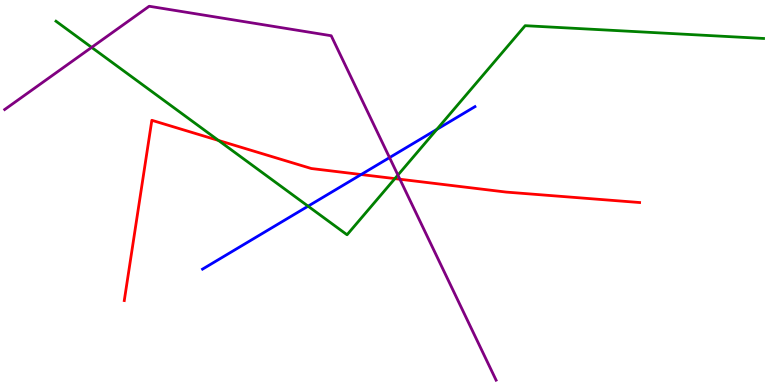[{'lines': ['blue', 'red'], 'intersections': [{'x': 4.66, 'y': 5.47}]}, {'lines': ['green', 'red'], 'intersections': [{'x': 2.82, 'y': 6.35}, {'x': 5.1, 'y': 5.36}]}, {'lines': ['purple', 'red'], 'intersections': [{'x': 5.16, 'y': 5.34}]}, {'lines': ['blue', 'green'], 'intersections': [{'x': 3.98, 'y': 4.64}, {'x': 5.64, 'y': 6.64}]}, {'lines': ['blue', 'purple'], 'intersections': [{'x': 5.03, 'y': 5.91}]}, {'lines': ['green', 'purple'], 'intersections': [{'x': 1.18, 'y': 8.77}, {'x': 5.13, 'y': 5.45}]}]